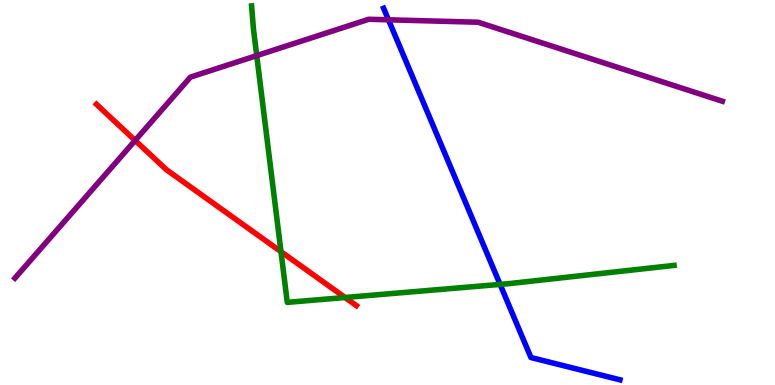[{'lines': ['blue', 'red'], 'intersections': []}, {'lines': ['green', 'red'], 'intersections': [{'x': 3.63, 'y': 3.46}, {'x': 4.45, 'y': 2.27}]}, {'lines': ['purple', 'red'], 'intersections': [{'x': 1.74, 'y': 6.35}]}, {'lines': ['blue', 'green'], 'intersections': [{'x': 6.45, 'y': 2.61}]}, {'lines': ['blue', 'purple'], 'intersections': [{'x': 5.01, 'y': 9.49}]}, {'lines': ['green', 'purple'], 'intersections': [{'x': 3.31, 'y': 8.56}]}]